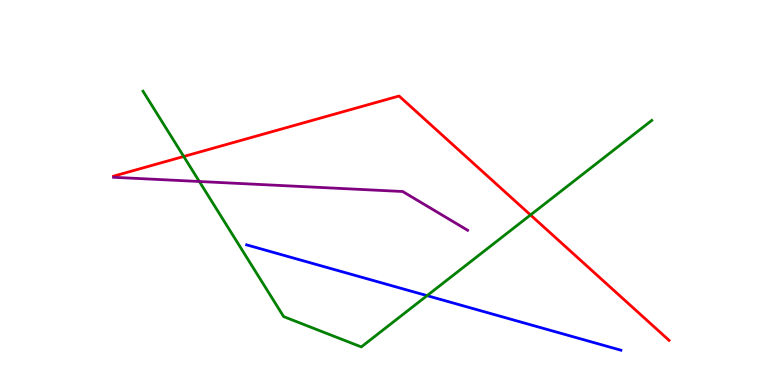[{'lines': ['blue', 'red'], 'intersections': []}, {'lines': ['green', 'red'], 'intersections': [{'x': 2.37, 'y': 5.94}, {'x': 6.85, 'y': 4.42}]}, {'lines': ['purple', 'red'], 'intersections': []}, {'lines': ['blue', 'green'], 'intersections': [{'x': 5.51, 'y': 2.32}]}, {'lines': ['blue', 'purple'], 'intersections': []}, {'lines': ['green', 'purple'], 'intersections': [{'x': 2.57, 'y': 5.29}]}]